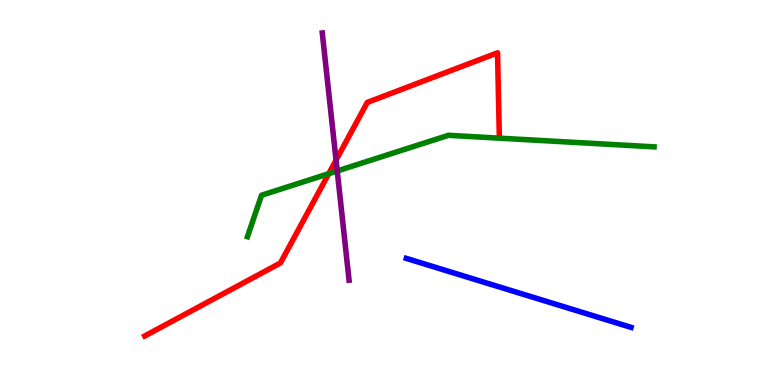[{'lines': ['blue', 'red'], 'intersections': []}, {'lines': ['green', 'red'], 'intersections': [{'x': 4.24, 'y': 5.49}]}, {'lines': ['purple', 'red'], 'intersections': [{'x': 4.34, 'y': 5.84}]}, {'lines': ['blue', 'green'], 'intersections': []}, {'lines': ['blue', 'purple'], 'intersections': []}, {'lines': ['green', 'purple'], 'intersections': [{'x': 4.35, 'y': 5.56}]}]